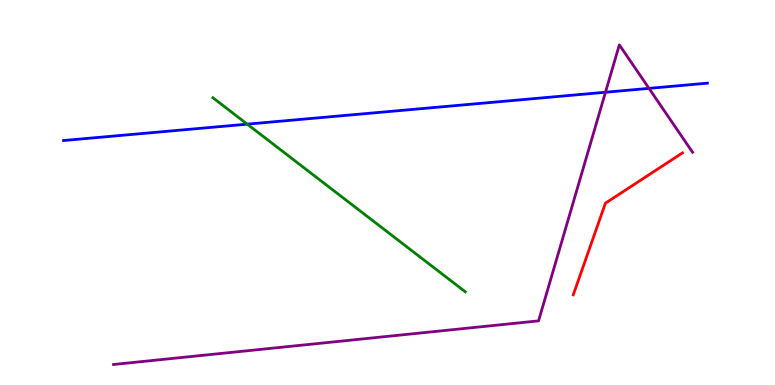[{'lines': ['blue', 'red'], 'intersections': []}, {'lines': ['green', 'red'], 'intersections': []}, {'lines': ['purple', 'red'], 'intersections': []}, {'lines': ['blue', 'green'], 'intersections': [{'x': 3.19, 'y': 6.78}]}, {'lines': ['blue', 'purple'], 'intersections': [{'x': 7.81, 'y': 7.6}, {'x': 8.37, 'y': 7.7}]}, {'lines': ['green', 'purple'], 'intersections': []}]